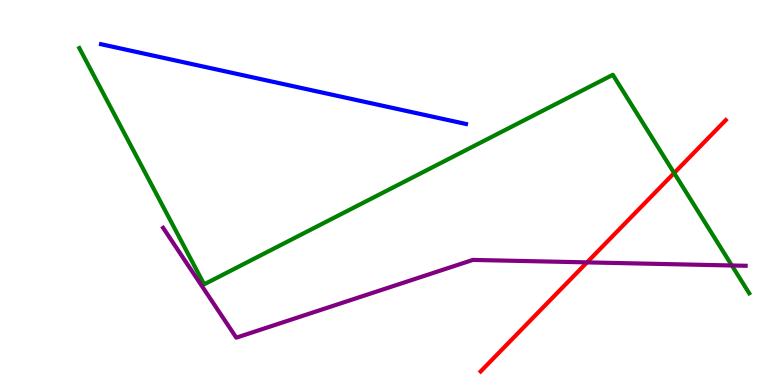[{'lines': ['blue', 'red'], 'intersections': []}, {'lines': ['green', 'red'], 'intersections': [{'x': 8.7, 'y': 5.51}]}, {'lines': ['purple', 'red'], 'intersections': [{'x': 7.57, 'y': 3.19}]}, {'lines': ['blue', 'green'], 'intersections': []}, {'lines': ['blue', 'purple'], 'intersections': []}, {'lines': ['green', 'purple'], 'intersections': [{'x': 9.44, 'y': 3.1}]}]